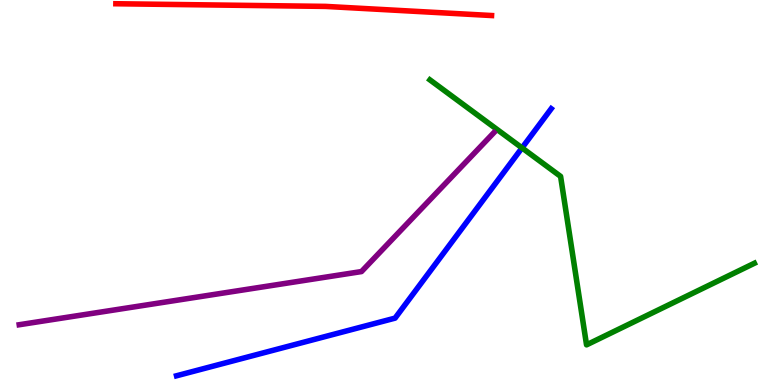[{'lines': ['blue', 'red'], 'intersections': []}, {'lines': ['green', 'red'], 'intersections': []}, {'lines': ['purple', 'red'], 'intersections': []}, {'lines': ['blue', 'green'], 'intersections': [{'x': 6.74, 'y': 6.16}]}, {'lines': ['blue', 'purple'], 'intersections': []}, {'lines': ['green', 'purple'], 'intersections': []}]